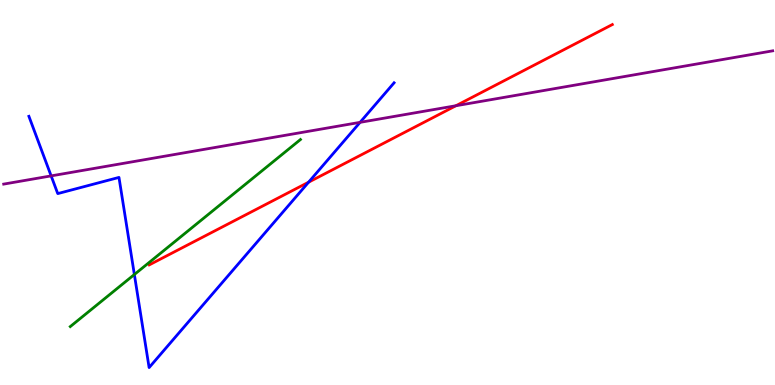[{'lines': ['blue', 'red'], 'intersections': [{'x': 3.98, 'y': 5.27}]}, {'lines': ['green', 'red'], 'intersections': []}, {'lines': ['purple', 'red'], 'intersections': [{'x': 5.88, 'y': 7.25}]}, {'lines': ['blue', 'green'], 'intersections': [{'x': 1.73, 'y': 2.87}]}, {'lines': ['blue', 'purple'], 'intersections': [{'x': 0.66, 'y': 5.43}, {'x': 4.65, 'y': 6.82}]}, {'lines': ['green', 'purple'], 'intersections': []}]